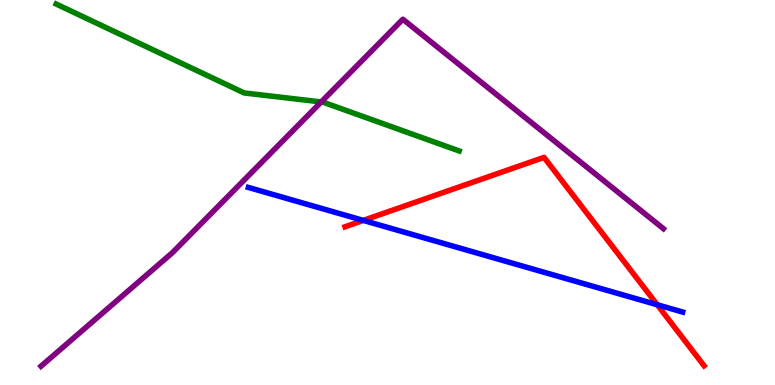[{'lines': ['blue', 'red'], 'intersections': [{'x': 4.69, 'y': 4.28}, {'x': 8.48, 'y': 2.08}]}, {'lines': ['green', 'red'], 'intersections': []}, {'lines': ['purple', 'red'], 'intersections': []}, {'lines': ['blue', 'green'], 'intersections': []}, {'lines': ['blue', 'purple'], 'intersections': []}, {'lines': ['green', 'purple'], 'intersections': [{'x': 4.14, 'y': 7.35}]}]